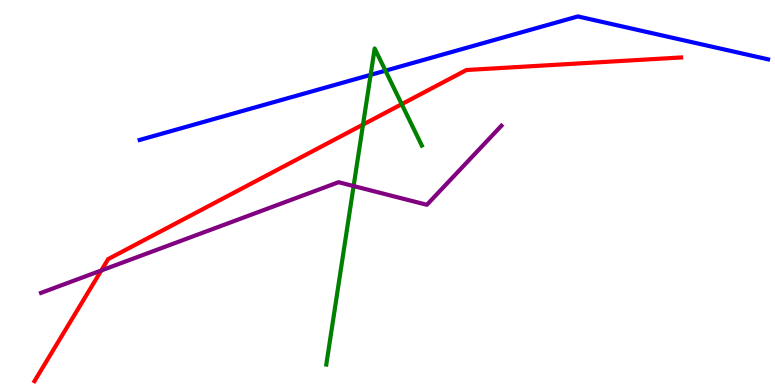[{'lines': ['blue', 'red'], 'intersections': []}, {'lines': ['green', 'red'], 'intersections': [{'x': 4.68, 'y': 6.76}, {'x': 5.18, 'y': 7.29}]}, {'lines': ['purple', 'red'], 'intersections': [{'x': 1.31, 'y': 2.97}]}, {'lines': ['blue', 'green'], 'intersections': [{'x': 4.78, 'y': 8.06}, {'x': 4.97, 'y': 8.16}]}, {'lines': ['blue', 'purple'], 'intersections': []}, {'lines': ['green', 'purple'], 'intersections': [{'x': 4.56, 'y': 5.17}]}]